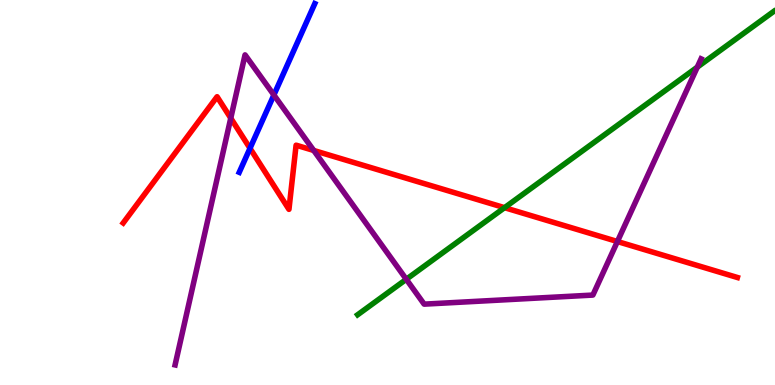[{'lines': ['blue', 'red'], 'intersections': [{'x': 3.23, 'y': 6.15}]}, {'lines': ['green', 'red'], 'intersections': [{'x': 6.51, 'y': 4.61}]}, {'lines': ['purple', 'red'], 'intersections': [{'x': 2.98, 'y': 6.93}, {'x': 4.05, 'y': 6.09}, {'x': 7.97, 'y': 3.73}]}, {'lines': ['blue', 'green'], 'intersections': []}, {'lines': ['blue', 'purple'], 'intersections': [{'x': 3.53, 'y': 7.53}]}, {'lines': ['green', 'purple'], 'intersections': [{'x': 5.24, 'y': 2.75}, {'x': 9.0, 'y': 8.26}]}]